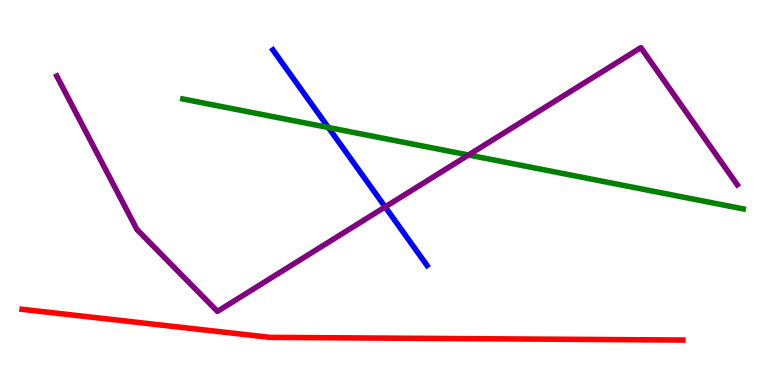[{'lines': ['blue', 'red'], 'intersections': []}, {'lines': ['green', 'red'], 'intersections': []}, {'lines': ['purple', 'red'], 'intersections': []}, {'lines': ['blue', 'green'], 'intersections': [{'x': 4.24, 'y': 6.69}]}, {'lines': ['blue', 'purple'], 'intersections': [{'x': 4.97, 'y': 4.63}]}, {'lines': ['green', 'purple'], 'intersections': [{'x': 6.05, 'y': 5.97}]}]